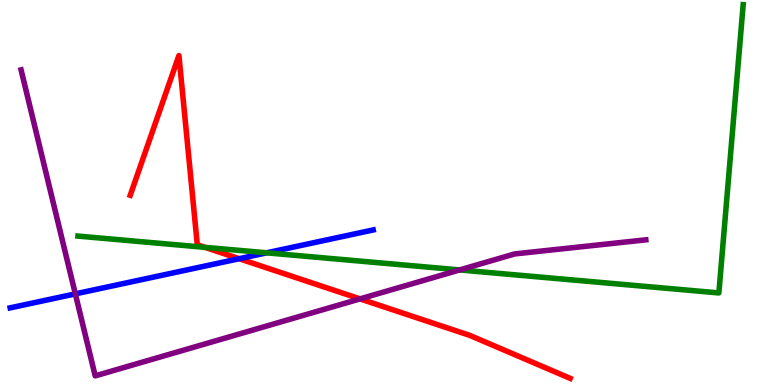[{'lines': ['blue', 'red'], 'intersections': [{'x': 3.09, 'y': 3.28}]}, {'lines': ['green', 'red'], 'intersections': [{'x': 2.65, 'y': 3.58}]}, {'lines': ['purple', 'red'], 'intersections': [{'x': 4.65, 'y': 2.24}]}, {'lines': ['blue', 'green'], 'intersections': [{'x': 3.44, 'y': 3.43}]}, {'lines': ['blue', 'purple'], 'intersections': [{'x': 0.972, 'y': 2.37}]}, {'lines': ['green', 'purple'], 'intersections': [{'x': 5.93, 'y': 2.99}]}]